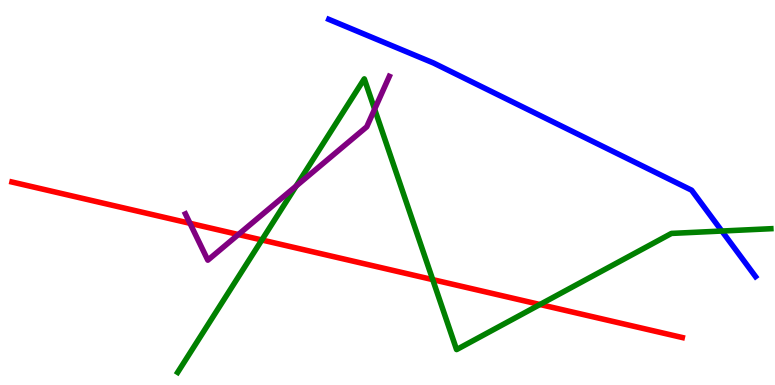[{'lines': ['blue', 'red'], 'intersections': []}, {'lines': ['green', 'red'], 'intersections': [{'x': 3.38, 'y': 3.77}, {'x': 5.58, 'y': 2.74}, {'x': 6.97, 'y': 2.09}]}, {'lines': ['purple', 'red'], 'intersections': [{'x': 2.45, 'y': 4.2}, {'x': 3.08, 'y': 3.91}]}, {'lines': ['blue', 'green'], 'intersections': [{'x': 9.31, 'y': 4.0}]}, {'lines': ['blue', 'purple'], 'intersections': []}, {'lines': ['green', 'purple'], 'intersections': [{'x': 3.82, 'y': 5.17}, {'x': 4.83, 'y': 7.16}]}]